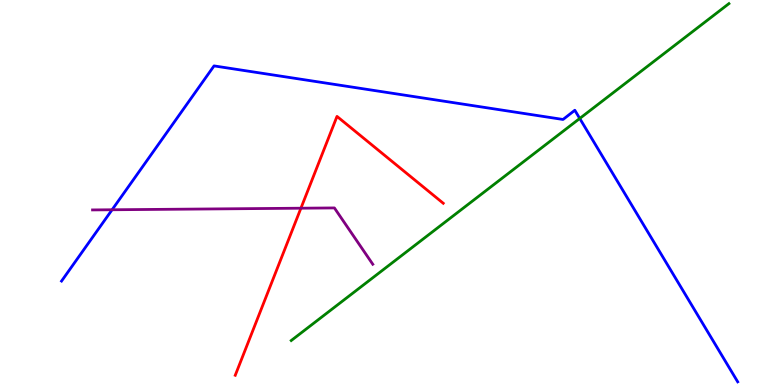[{'lines': ['blue', 'red'], 'intersections': []}, {'lines': ['green', 'red'], 'intersections': []}, {'lines': ['purple', 'red'], 'intersections': [{'x': 3.88, 'y': 4.59}]}, {'lines': ['blue', 'green'], 'intersections': [{'x': 7.48, 'y': 6.92}]}, {'lines': ['blue', 'purple'], 'intersections': [{'x': 1.45, 'y': 4.55}]}, {'lines': ['green', 'purple'], 'intersections': []}]